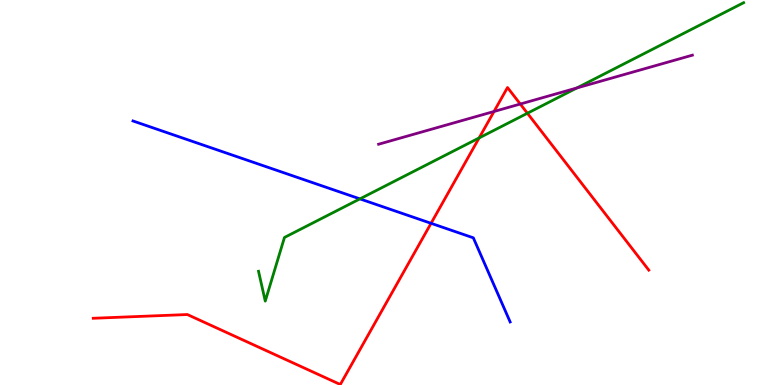[{'lines': ['blue', 'red'], 'intersections': [{'x': 5.56, 'y': 4.2}]}, {'lines': ['green', 'red'], 'intersections': [{'x': 6.18, 'y': 6.42}, {'x': 6.81, 'y': 7.06}]}, {'lines': ['purple', 'red'], 'intersections': [{'x': 6.37, 'y': 7.1}, {'x': 6.71, 'y': 7.3}]}, {'lines': ['blue', 'green'], 'intersections': [{'x': 4.64, 'y': 4.83}]}, {'lines': ['blue', 'purple'], 'intersections': []}, {'lines': ['green', 'purple'], 'intersections': [{'x': 7.44, 'y': 7.72}]}]